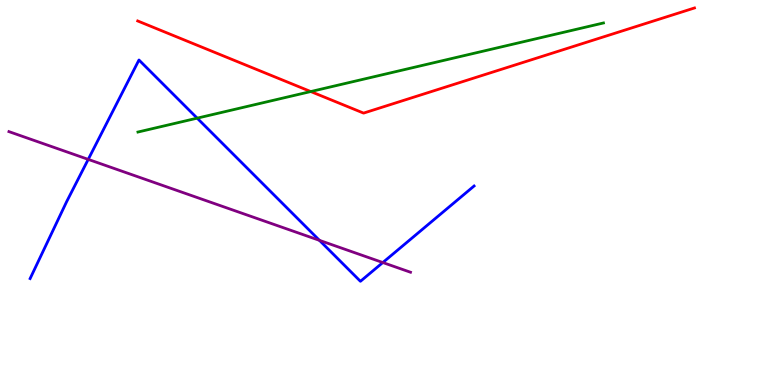[{'lines': ['blue', 'red'], 'intersections': []}, {'lines': ['green', 'red'], 'intersections': [{'x': 4.01, 'y': 7.62}]}, {'lines': ['purple', 'red'], 'intersections': []}, {'lines': ['blue', 'green'], 'intersections': [{'x': 2.54, 'y': 6.93}]}, {'lines': ['blue', 'purple'], 'intersections': [{'x': 1.14, 'y': 5.86}, {'x': 4.12, 'y': 3.76}, {'x': 4.94, 'y': 3.18}]}, {'lines': ['green', 'purple'], 'intersections': []}]